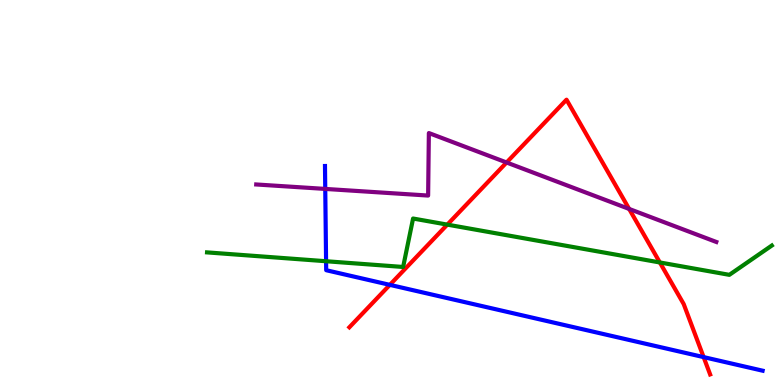[{'lines': ['blue', 'red'], 'intersections': [{'x': 5.03, 'y': 2.6}, {'x': 9.08, 'y': 0.724}]}, {'lines': ['green', 'red'], 'intersections': [{'x': 5.77, 'y': 4.17}, {'x': 8.51, 'y': 3.18}]}, {'lines': ['purple', 'red'], 'intersections': [{'x': 6.54, 'y': 5.78}, {'x': 8.12, 'y': 4.57}]}, {'lines': ['blue', 'green'], 'intersections': [{'x': 4.21, 'y': 3.21}]}, {'lines': ['blue', 'purple'], 'intersections': [{'x': 4.2, 'y': 5.09}]}, {'lines': ['green', 'purple'], 'intersections': []}]